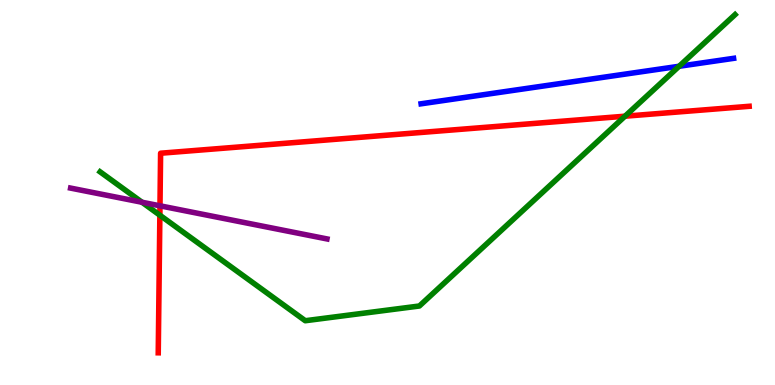[{'lines': ['blue', 'red'], 'intersections': []}, {'lines': ['green', 'red'], 'intersections': [{'x': 2.06, 'y': 4.41}, {'x': 8.06, 'y': 6.98}]}, {'lines': ['purple', 'red'], 'intersections': [{'x': 2.06, 'y': 4.65}]}, {'lines': ['blue', 'green'], 'intersections': [{'x': 8.76, 'y': 8.28}]}, {'lines': ['blue', 'purple'], 'intersections': []}, {'lines': ['green', 'purple'], 'intersections': [{'x': 1.83, 'y': 4.75}]}]